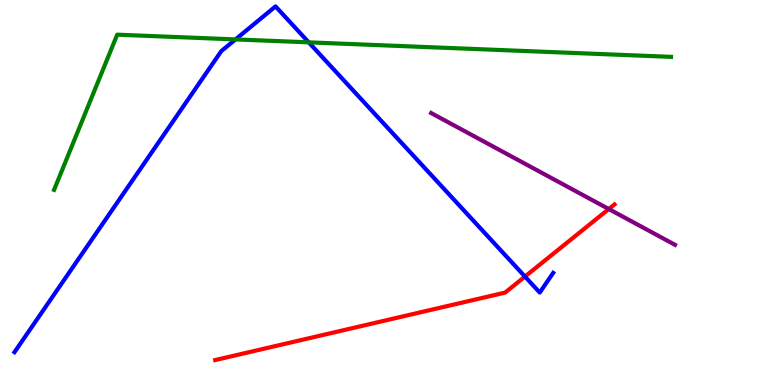[{'lines': ['blue', 'red'], 'intersections': [{'x': 6.77, 'y': 2.82}]}, {'lines': ['green', 'red'], 'intersections': []}, {'lines': ['purple', 'red'], 'intersections': [{'x': 7.86, 'y': 4.57}]}, {'lines': ['blue', 'green'], 'intersections': [{'x': 3.04, 'y': 8.98}, {'x': 3.98, 'y': 8.9}]}, {'lines': ['blue', 'purple'], 'intersections': []}, {'lines': ['green', 'purple'], 'intersections': []}]